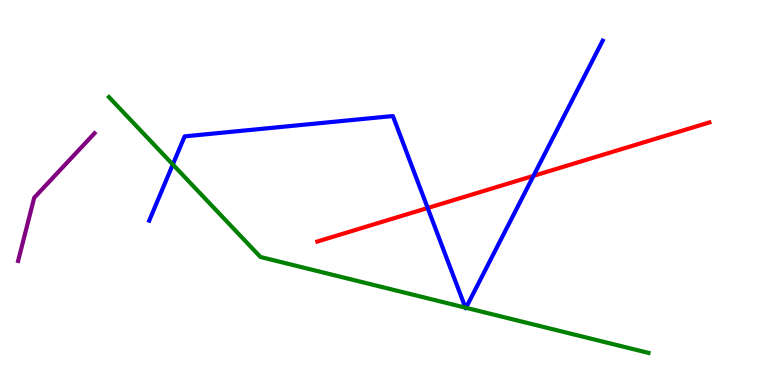[{'lines': ['blue', 'red'], 'intersections': [{'x': 5.52, 'y': 4.6}, {'x': 6.88, 'y': 5.43}]}, {'lines': ['green', 'red'], 'intersections': []}, {'lines': ['purple', 'red'], 'intersections': []}, {'lines': ['blue', 'green'], 'intersections': [{'x': 2.23, 'y': 5.73}, {'x': 6.01, 'y': 2.01}, {'x': 6.01, 'y': 2.01}]}, {'lines': ['blue', 'purple'], 'intersections': []}, {'lines': ['green', 'purple'], 'intersections': []}]